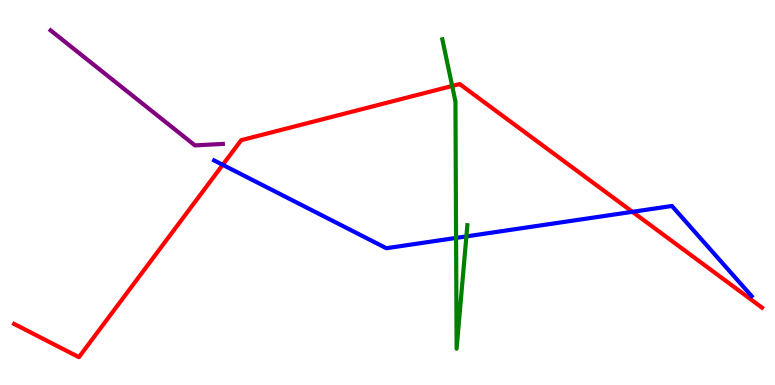[{'lines': ['blue', 'red'], 'intersections': [{'x': 2.87, 'y': 5.72}, {'x': 8.16, 'y': 4.5}]}, {'lines': ['green', 'red'], 'intersections': [{'x': 5.83, 'y': 7.77}]}, {'lines': ['purple', 'red'], 'intersections': []}, {'lines': ['blue', 'green'], 'intersections': [{'x': 5.88, 'y': 3.82}, {'x': 6.02, 'y': 3.86}]}, {'lines': ['blue', 'purple'], 'intersections': []}, {'lines': ['green', 'purple'], 'intersections': []}]